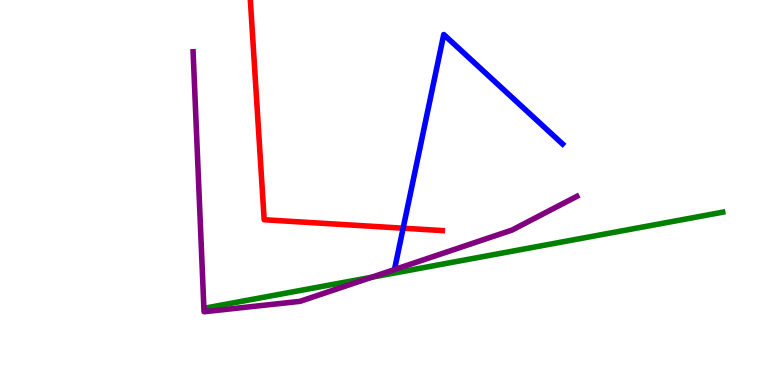[{'lines': ['blue', 'red'], 'intersections': [{'x': 5.2, 'y': 4.07}]}, {'lines': ['green', 'red'], 'intersections': []}, {'lines': ['purple', 'red'], 'intersections': []}, {'lines': ['blue', 'green'], 'intersections': []}, {'lines': ['blue', 'purple'], 'intersections': []}, {'lines': ['green', 'purple'], 'intersections': [{'x': 4.8, 'y': 2.8}]}]